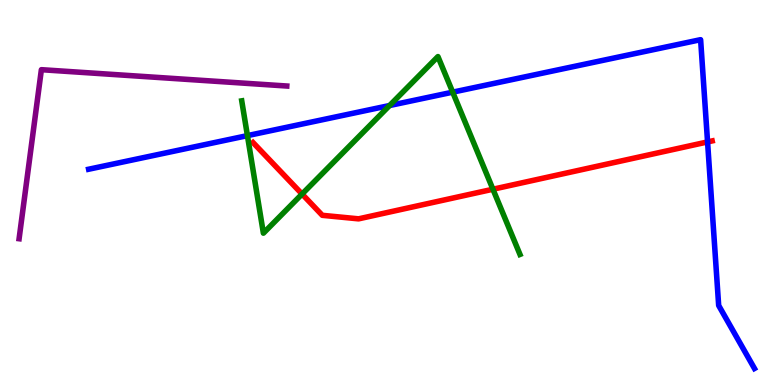[{'lines': ['blue', 'red'], 'intersections': [{'x': 9.13, 'y': 6.31}]}, {'lines': ['green', 'red'], 'intersections': [{'x': 3.9, 'y': 4.96}, {'x': 6.36, 'y': 5.08}]}, {'lines': ['purple', 'red'], 'intersections': []}, {'lines': ['blue', 'green'], 'intersections': [{'x': 3.19, 'y': 6.48}, {'x': 5.03, 'y': 7.26}, {'x': 5.84, 'y': 7.61}]}, {'lines': ['blue', 'purple'], 'intersections': []}, {'lines': ['green', 'purple'], 'intersections': []}]